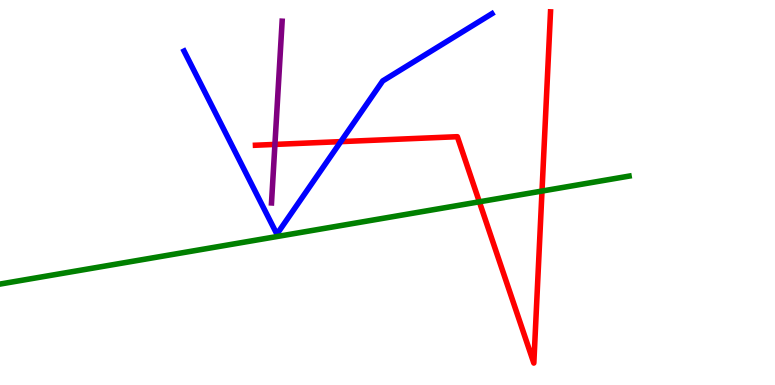[{'lines': ['blue', 'red'], 'intersections': [{'x': 4.4, 'y': 6.32}]}, {'lines': ['green', 'red'], 'intersections': [{'x': 6.19, 'y': 4.76}, {'x': 6.99, 'y': 5.04}]}, {'lines': ['purple', 'red'], 'intersections': [{'x': 3.55, 'y': 6.25}]}, {'lines': ['blue', 'green'], 'intersections': []}, {'lines': ['blue', 'purple'], 'intersections': []}, {'lines': ['green', 'purple'], 'intersections': []}]